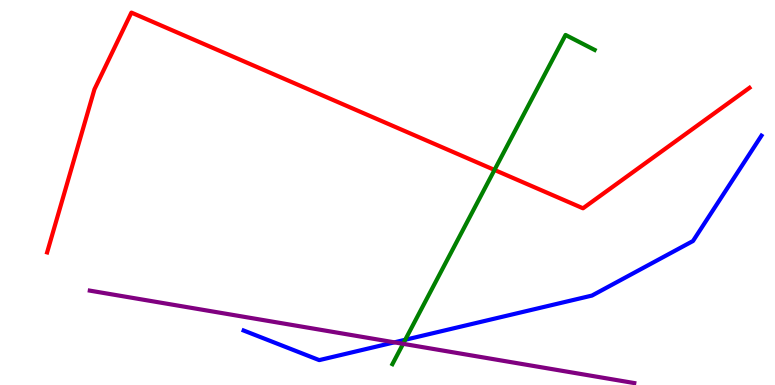[{'lines': ['blue', 'red'], 'intersections': []}, {'lines': ['green', 'red'], 'intersections': [{'x': 6.38, 'y': 5.59}]}, {'lines': ['purple', 'red'], 'intersections': []}, {'lines': ['blue', 'green'], 'intersections': [{'x': 5.23, 'y': 1.17}]}, {'lines': ['blue', 'purple'], 'intersections': [{'x': 5.09, 'y': 1.11}]}, {'lines': ['green', 'purple'], 'intersections': [{'x': 5.2, 'y': 1.07}]}]